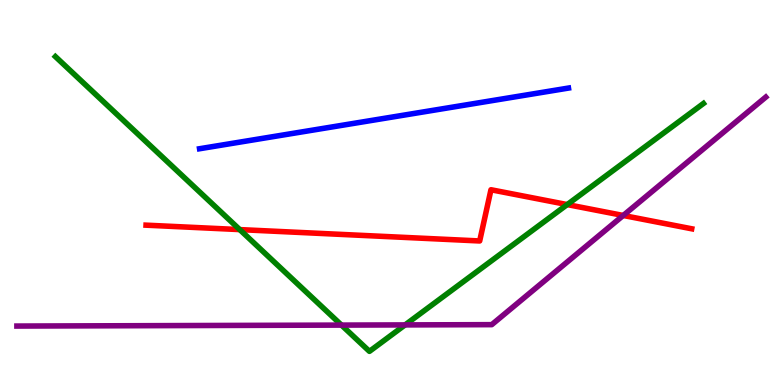[{'lines': ['blue', 'red'], 'intersections': []}, {'lines': ['green', 'red'], 'intersections': [{'x': 3.09, 'y': 4.04}, {'x': 7.32, 'y': 4.69}]}, {'lines': ['purple', 'red'], 'intersections': [{'x': 8.04, 'y': 4.4}]}, {'lines': ['blue', 'green'], 'intersections': []}, {'lines': ['blue', 'purple'], 'intersections': []}, {'lines': ['green', 'purple'], 'intersections': [{'x': 4.41, 'y': 1.56}, {'x': 5.23, 'y': 1.56}]}]